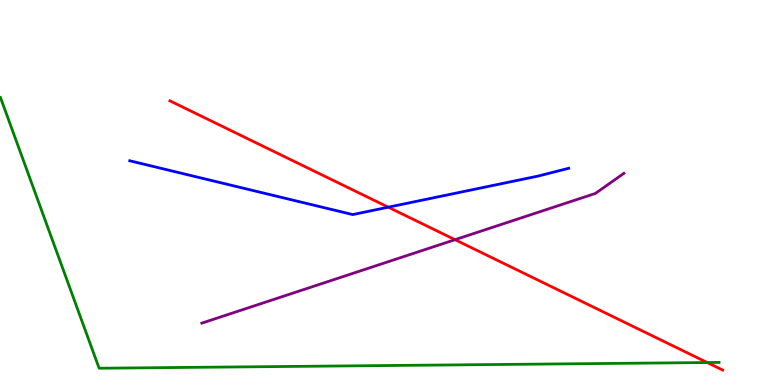[{'lines': ['blue', 'red'], 'intersections': [{'x': 5.01, 'y': 4.62}]}, {'lines': ['green', 'red'], 'intersections': [{'x': 9.13, 'y': 0.584}]}, {'lines': ['purple', 'red'], 'intersections': [{'x': 5.87, 'y': 3.77}]}, {'lines': ['blue', 'green'], 'intersections': []}, {'lines': ['blue', 'purple'], 'intersections': []}, {'lines': ['green', 'purple'], 'intersections': []}]